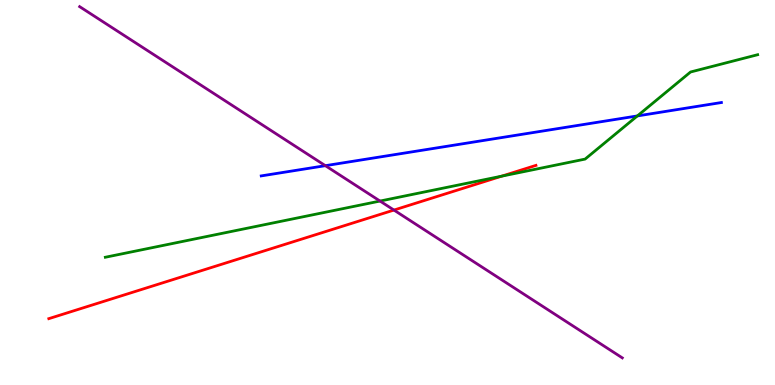[{'lines': ['blue', 'red'], 'intersections': []}, {'lines': ['green', 'red'], 'intersections': [{'x': 6.47, 'y': 5.42}]}, {'lines': ['purple', 'red'], 'intersections': [{'x': 5.08, 'y': 4.54}]}, {'lines': ['blue', 'green'], 'intersections': [{'x': 8.22, 'y': 6.99}]}, {'lines': ['blue', 'purple'], 'intersections': [{'x': 4.2, 'y': 5.7}]}, {'lines': ['green', 'purple'], 'intersections': [{'x': 4.9, 'y': 4.78}]}]